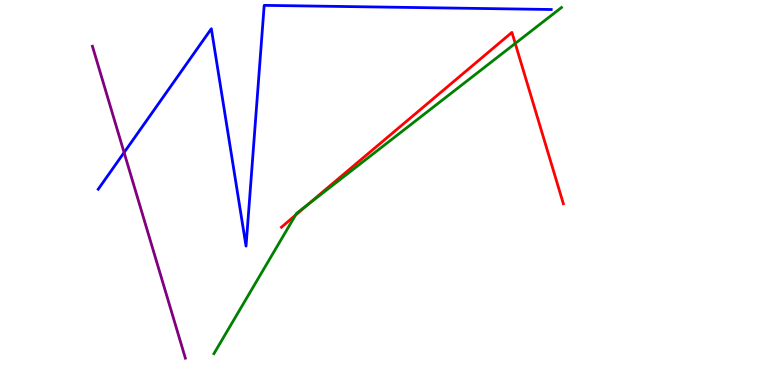[{'lines': ['blue', 'red'], 'intersections': []}, {'lines': ['green', 'red'], 'intersections': [{'x': 3.81, 'y': 4.41}, {'x': 3.97, 'y': 4.69}, {'x': 6.65, 'y': 8.87}]}, {'lines': ['purple', 'red'], 'intersections': []}, {'lines': ['blue', 'green'], 'intersections': []}, {'lines': ['blue', 'purple'], 'intersections': [{'x': 1.6, 'y': 6.04}]}, {'lines': ['green', 'purple'], 'intersections': []}]